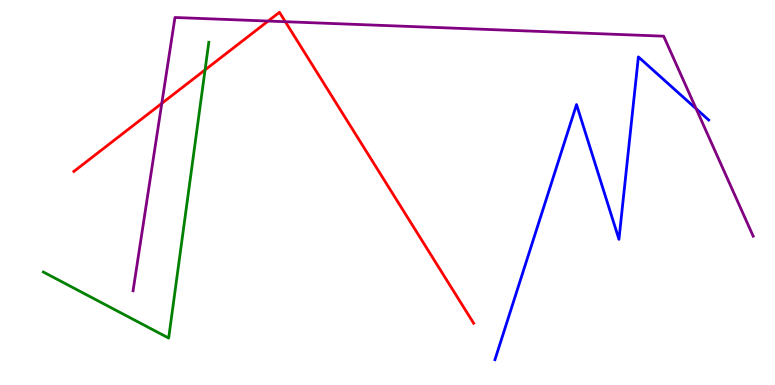[{'lines': ['blue', 'red'], 'intersections': []}, {'lines': ['green', 'red'], 'intersections': [{'x': 2.65, 'y': 8.18}]}, {'lines': ['purple', 'red'], 'intersections': [{'x': 2.09, 'y': 7.31}, {'x': 3.46, 'y': 9.45}, {'x': 3.68, 'y': 9.44}]}, {'lines': ['blue', 'green'], 'intersections': []}, {'lines': ['blue', 'purple'], 'intersections': [{'x': 8.98, 'y': 7.17}]}, {'lines': ['green', 'purple'], 'intersections': []}]